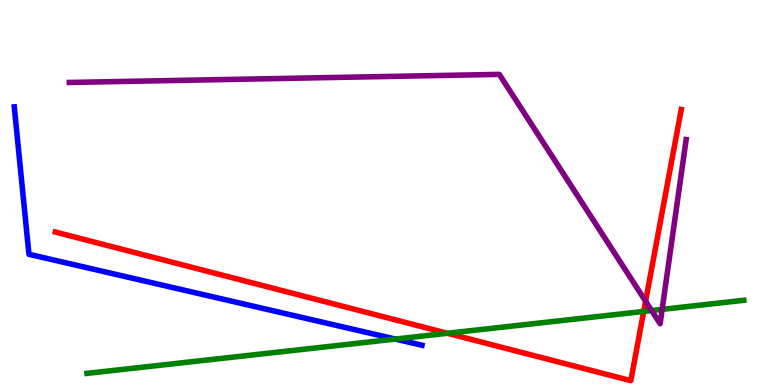[{'lines': ['blue', 'red'], 'intersections': []}, {'lines': ['green', 'red'], 'intersections': [{'x': 5.77, 'y': 1.34}, {'x': 8.31, 'y': 1.91}]}, {'lines': ['purple', 'red'], 'intersections': [{'x': 8.33, 'y': 2.18}]}, {'lines': ['blue', 'green'], 'intersections': [{'x': 5.1, 'y': 1.19}]}, {'lines': ['blue', 'purple'], 'intersections': []}, {'lines': ['green', 'purple'], 'intersections': [{'x': 8.41, 'y': 1.93}, {'x': 8.54, 'y': 1.96}]}]